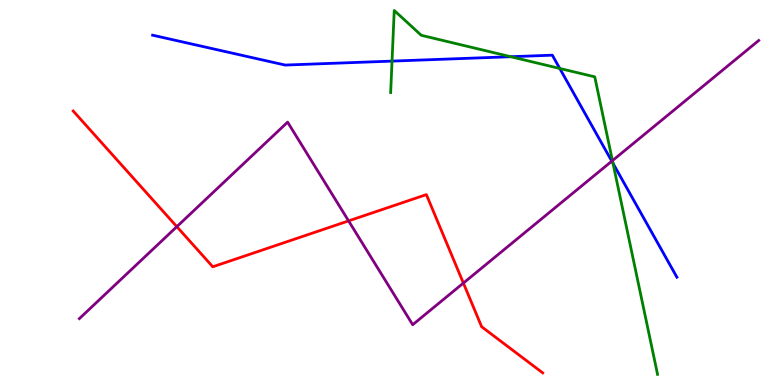[{'lines': ['blue', 'red'], 'intersections': []}, {'lines': ['green', 'red'], 'intersections': []}, {'lines': ['purple', 'red'], 'intersections': [{'x': 2.28, 'y': 4.11}, {'x': 4.5, 'y': 4.26}, {'x': 5.98, 'y': 2.65}]}, {'lines': ['blue', 'green'], 'intersections': [{'x': 5.06, 'y': 8.41}, {'x': 6.59, 'y': 8.53}, {'x': 7.22, 'y': 8.22}, {'x': 7.91, 'y': 5.76}]}, {'lines': ['blue', 'purple'], 'intersections': [{'x': 7.89, 'y': 5.81}]}, {'lines': ['green', 'purple'], 'intersections': [{'x': 7.9, 'y': 5.83}]}]